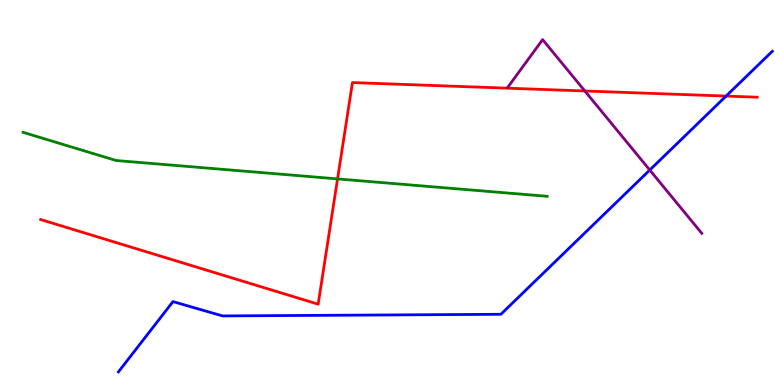[{'lines': ['blue', 'red'], 'intersections': [{'x': 9.37, 'y': 7.5}]}, {'lines': ['green', 'red'], 'intersections': [{'x': 4.36, 'y': 5.35}]}, {'lines': ['purple', 'red'], 'intersections': [{'x': 7.55, 'y': 7.64}]}, {'lines': ['blue', 'green'], 'intersections': []}, {'lines': ['blue', 'purple'], 'intersections': [{'x': 8.38, 'y': 5.58}]}, {'lines': ['green', 'purple'], 'intersections': []}]